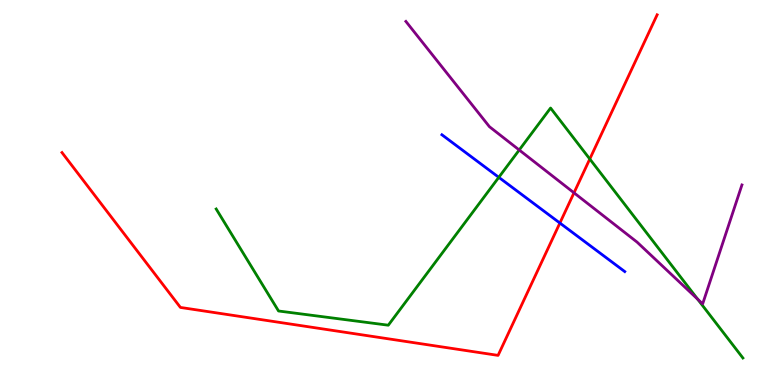[{'lines': ['blue', 'red'], 'intersections': [{'x': 7.22, 'y': 4.21}]}, {'lines': ['green', 'red'], 'intersections': [{'x': 7.61, 'y': 5.87}]}, {'lines': ['purple', 'red'], 'intersections': [{'x': 7.41, 'y': 4.99}]}, {'lines': ['blue', 'green'], 'intersections': [{'x': 6.44, 'y': 5.39}]}, {'lines': ['blue', 'purple'], 'intersections': []}, {'lines': ['green', 'purple'], 'intersections': [{'x': 6.7, 'y': 6.1}, {'x': 9.0, 'y': 2.23}]}]